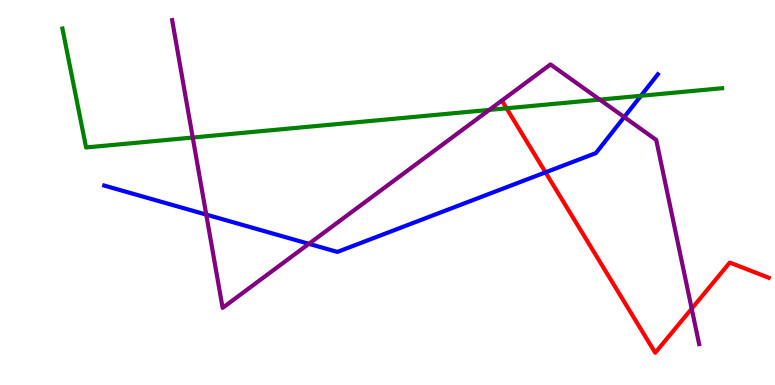[{'lines': ['blue', 'red'], 'intersections': [{'x': 7.04, 'y': 5.52}]}, {'lines': ['green', 'red'], 'intersections': [{'x': 6.54, 'y': 7.19}]}, {'lines': ['purple', 'red'], 'intersections': [{'x': 8.93, 'y': 1.98}]}, {'lines': ['blue', 'green'], 'intersections': [{'x': 8.27, 'y': 7.51}]}, {'lines': ['blue', 'purple'], 'intersections': [{'x': 2.66, 'y': 4.43}, {'x': 3.99, 'y': 3.67}, {'x': 8.05, 'y': 6.96}]}, {'lines': ['green', 'purple'], 'intersections': [{'x': 2.49, 'y': 6.43}, {'x': 6.31, 'y': 7.15}, {'x': 7.74, 'y': 7.41}]}]